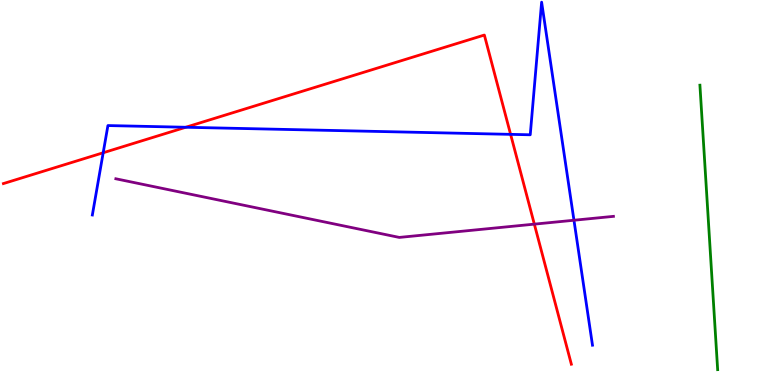[{'lines': ['blue', 'red'], 'intersections': [{'x': 1.33, 'y': 6.03}, {'x': 2.4, 'y': 6.69}, {'x': 6.59, 'y': 6.51}]}, {'lines': ['green', 'red'], 'intersections': []}, {'lines': ['purple', 'red'], 'intersections': [{'x': 6.89, 'y': 4.18}]}, {'lines': ['blue', 'green'], 'intersections': []}, {'lines': ['blue', 'purple'], 'intersections': [{'x': 7.41, 'y': 4.28}]}, {'lines': ['green', 'purple'], 'intersections': []}]